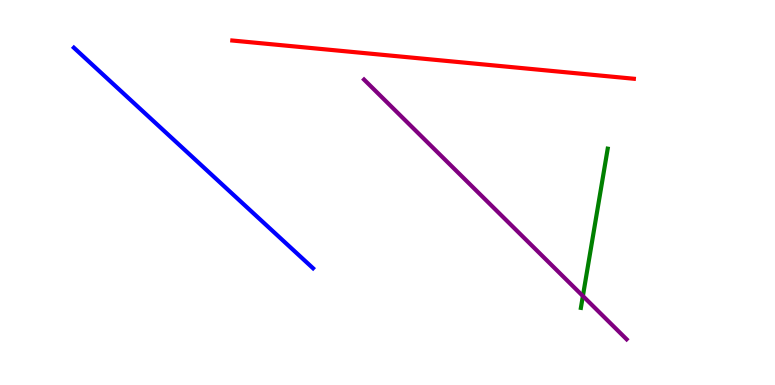[{'lines': ['blue', 'red'], 'intersections': []}, {'lines': ['green', 'red'], 'intersections': []}, {'lines': ['purple', 'red'], 'intersections': []}, {'lines': ['blue', 'green'], 'intersections': []}, {'lines': ['blue', 'purple'], 'intersections': []}, {'lines': ['green', 'purple'], 'intersections': [{'x': 7.52, 'y': 2.31}]}]